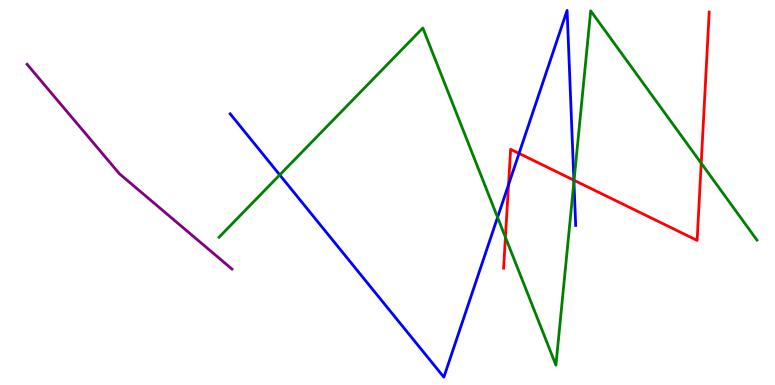[{'lines': ['blue', 'red'], 'intersections': [{'x': 6.56, 'y': 5.2}, {'x': 6.7, 'y': 6.01}, {'x': 7.4, 'y': 5.32}]}, {'lines': ['green', 'red'], 'intersections': [{'x': 6.52, 'y': 3.84}, {'x': 7.41, 'y': 5.32}, {'x': 9.05, 'y': 5.76}]}, {'lines': ['purple', 'red'], 'intersections': []}, {'lines': ['blue', 'green'], 'intersections': [{'x': 3.61, 'y': 5.46}, {'x': 6.42, 'y': 4.35}, {'x': 7.41, 'y': 5.28}]}, {'lines': ['blue', 'purple'], 'intersections': []}, {'lines': ['green', 'purple'], 'intersections': []}]